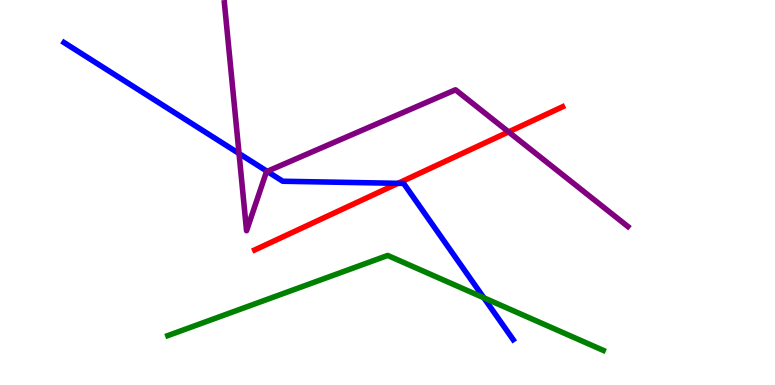[{'lines': ['blue', 'red'], 'intersections': [{'x': 5.14, 'y': 5.24}]}, {'lines': ['green', 'red'], 'intersections': []}, {'lines': ['purple', 'red'], 'intersections': [{'x': 6.56, 'y': 6.57}]}, {'lines': ['blue', 'green'], 'intersections': [{'x': 6.24, 'y': 2.27}]}, {'lines': ['blue', 'purple'], 'intersections': [{'x': 3.08, 'y': 6.01}, {'x': 3.45, 'y': 5.55}]}, {'lines': ['green', 'purple'], 'intersections': []}]